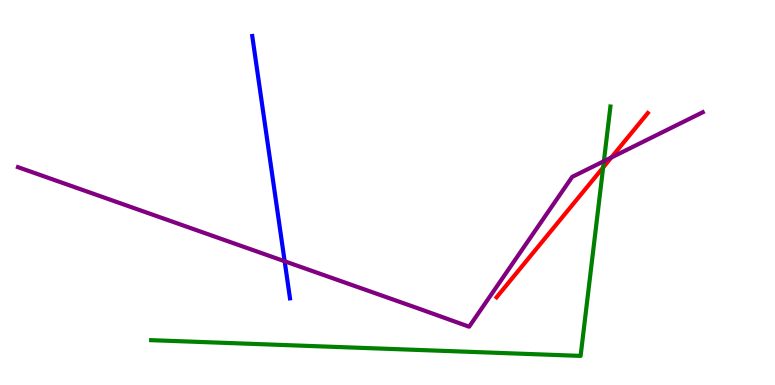[{'lines': ['blue', 'red'], 'intersections': []}, {'lines': ['green', 'red'], 'intersections': [{'x': 7.78, 'y': 5.65}]}, {'lines': ['purple', 'red'], 'intersections': [{'x': 7.89, 'y': 5.91}]}, {'lines': ['blue', 'green'], 'intersections': []}, {'lines': ['blue', 'purple'], 'intersections': [{'x': 3.67, 'y': 3.21}]}, {'lines': ['green', 'purple'], 'intersections': [{'x': 7.79, 'y': 5.81}]}]